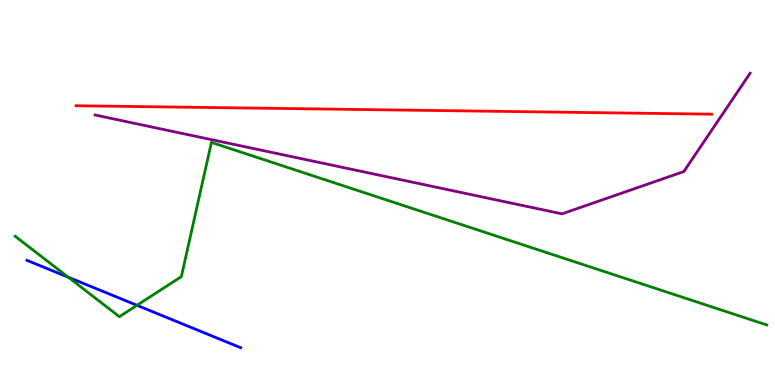[{'lines': ['blue', 'red'], 'intersections': []}, {'lines': ['green', 'red'], 'intersections': []}, {'lines': ['purple', 'red'], 'intersections': []}, {'lines': ['blue', 'green'], 'intersections': [{'x': 0.881, 'y': 2.8}, {'x': 1.77, 'y': 2.07}]}, {'lines': ['blue', 'purple'], 'intersections': []}, {'lines': ['green', 'purple'], 'intersections': []}]